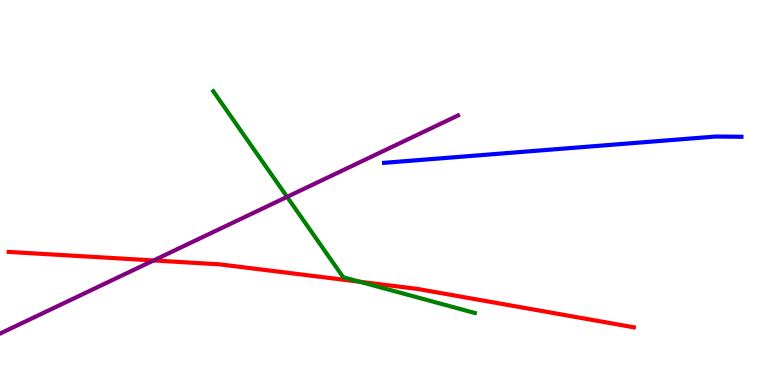[{'lines': ['blue', 'red'], 'intersections': []}, {'lines': ['green', 'red'], 'intersections': [{'x': 4.64, 'y': 2.68}]}, {'lines': ['purple', 'red'], 'intersections': [{'x': 1.98, 'y': 3.24}]}, {'lines': ['blue', 'green'], 'intersections': []}, {'lines': ['blue', 'purple'], 'intersections': []}, {'lines': ['green', 'purple'], 'intersections': [{'x': 3.7, 'y': 4.89}]}]